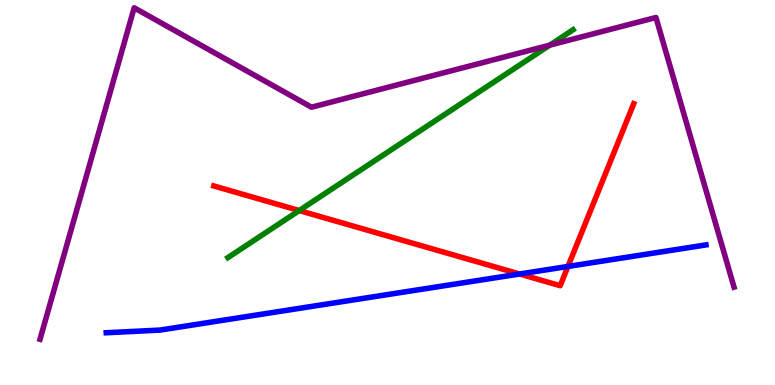[{'lines': ['blue', 'red'], 'intersections': [{'x': 6.7, 'y': 2.88}, {'x': 7.33, 'y': 3.08}]}, {'lines': ['green', 'red'], 'intersections': [{'x': 3.86, 'y': 4.53}]}, {'lines': ['purple', 'red'], 'intersections': []}, {'lines': ['blue', 'green'], 'intersections': []}, {'lines': ['blue', 'purple'], 'intersections': []}, {'lines': ['green', 'purple'], 'intersections': [{'x': 7.09, 'y': 8.83}]}]